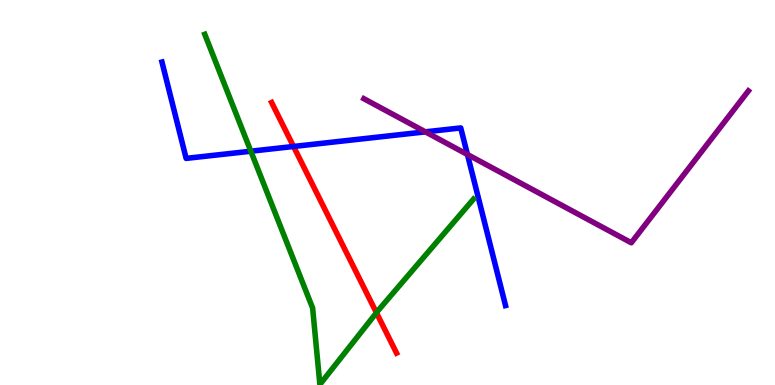[{'lines': ['blue', 'red'], 'intersections': [{'x': 3.79, 'y': 6.2}]}, {'lines': ['green', 'red'], 'intersections': [{'x': 4.86, 'y': 1.88}]}, {'lines': ['purple', 'red'], 'intersections': []}, {'lines': ['blue', 'green'], 'intersections': [{'x': 3.24, 'y': 6.07}]}, {'lines': ['blue', 'purple'], 'intersections': [{'x': 5.49, 'y': 6.58}, {'x': 6.03, 'y': 5.99}]}, {'lines': ['green', 'purple'], 'intersections': []}]